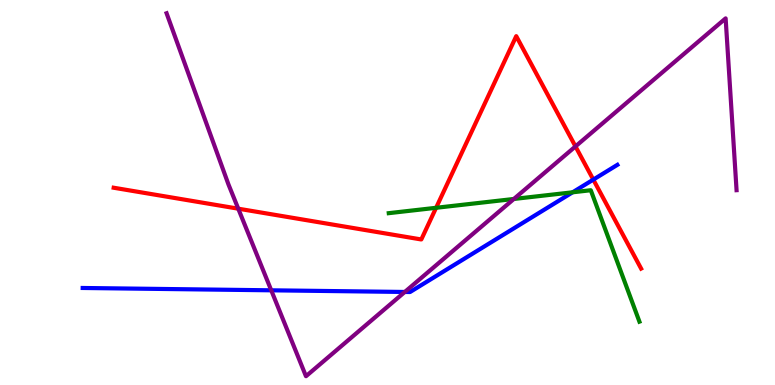[{'lines': ['blue', 'red'], 'intersections': [{'x': 7.66, 'y': 5.33}]}, {'lines': ['green', 'red'], 'intersections': [{'x': 5.63, 'y': 4.6}]}, {'lines': ['purple', 'red'], 'intersections': [{'x': 3.07, 'y': 4.58}, {'x': 7.43, 'y': 6.2}]}, {'lines': ['blue', 'green'], 'intersections': [{'x': 7.39, 'y': 5.01}]}, {'lines': ['blue', 'purple'], 'intersections': [{'x': 3.5, 'y': 2.46}, {'x': 5.22, 'y': 2.42}]}, {'lines': ['green', 'purple'], 'intersections': [{'x': 6.63, 'y': 4.83}]}]